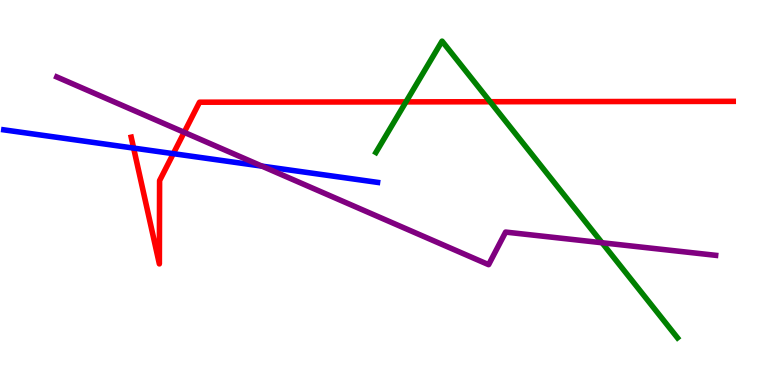[{'lines': ['blue', 'red'], 'intersections': [{'x': 1.72, 'y': 6.15}, {'x': 2.24, 'y': 6.01}]}, {'lines': ['green', 'red'], 'intersections': [{'x': 5.24, 'y': 7.35}, {'x': 6.32, 'y': 7.36}]}, {'lines': ['purple', 'red'], 'intersections': [{'x': 2.38, 'y': 6.56}]}, {'lines': ['blue', 'green'], 'intersections': []}, {'lines': ['blue', 'purple'], 'intersections': [{'x': 3.38, 'y': 5.68}]}, {'lines': ['green', 'purple'], 'intersections': [{'x': 7.77, 'y': 3.69}]}]